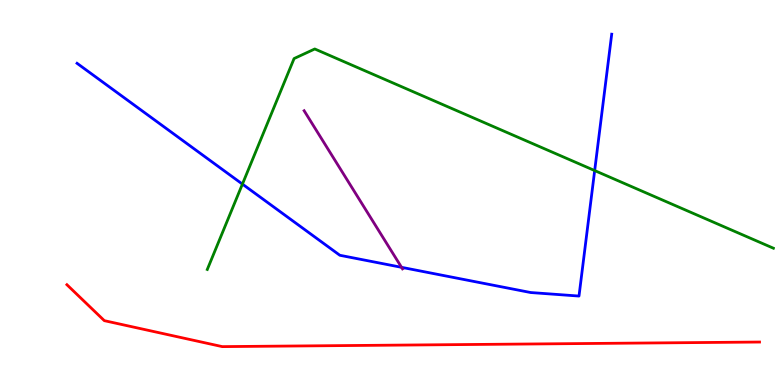[{'lines': ['blue', 'red'], 'intersections': []}, {'lines': ['green', 'red'], 'intersections': []}, {'lines': ['purple', 'red'], 'intersections': []}, {'lines': ['blue', 'green'], 'intersections': [{'x': 3.13, 'y': 5.22}, {'x': 7.67, 'y': 5.57}]}, {'lines': ['blue', 'purple'], 'intersections': [{'x': 5.18, 'y': 3.06}]}, {'lines': ['green', 'purple'], 'intersections': []}]